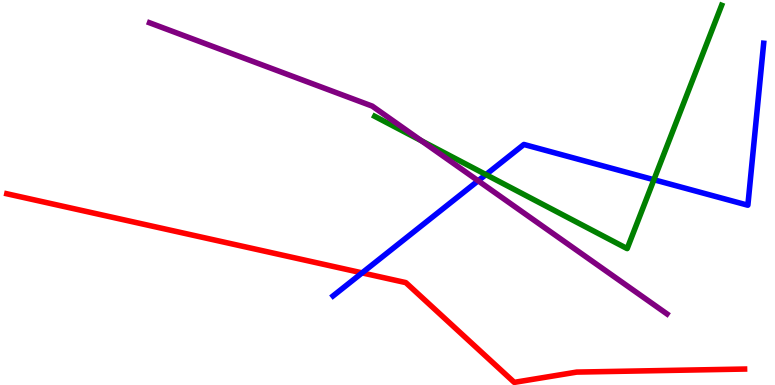[{'lines': ['blue', 'red'], 'intersections': [{'x': 4.67, 'y': 2.91}]}, {'lines': ['green', 'red'], 'intersections': []}, {'lines': ['purple', 'red'], 'intersections': []}, {'lines': ['blue', 'green'], 'intersections': [{'x': 6.27, 'y': 5.47}, {'x': 8.44, 'y': 5.33}]}, {'lines': ['blue', 'purple'], 'intersections': [{'x': 6.17, 'y': 5.3}]}, {'lines': ['green', 'purple'], 'intersections': [{'x': 5.44, 'y': 6.34}]}]